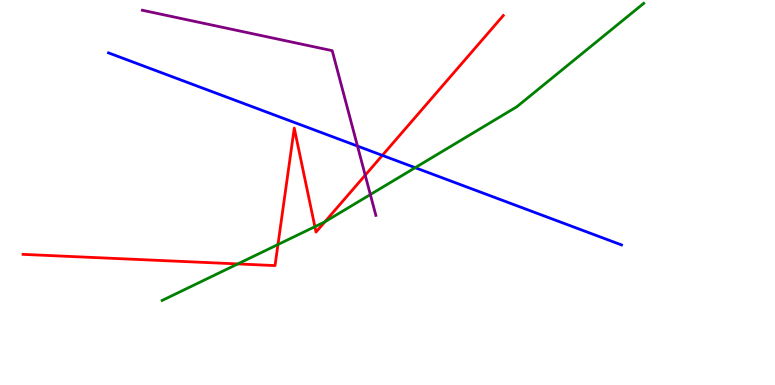[{'lines': ['blue', 'red'], 'intersections': [{'x': 4.93, 'y': 5.96}]}, {'lines': ['green', 'red'], 'intersections': [{'x': 3.07, 'y': 3.14}, {'x': 3.59, 'y': 3.65}, {'x': 4.06, 'y': 4.11}, {'x': 4.19, 'y': 4.24}]}, {'lines': ['purple', 'red'], 'intersections': [{'x': 4.71, 'y': 5.45}]}, {'lines': ['blue', 'green'], 'intersections': [{'x': 5.36, 'y': 5.64}]}, {'lines': ['blue', 'purple'], 'intersections': [{'x': 4.61, 'y': 6.21}]}, {'lines': ['green', 'purple'], 'intersections': [{'x': 4.78, 'y': 4.95}]}]